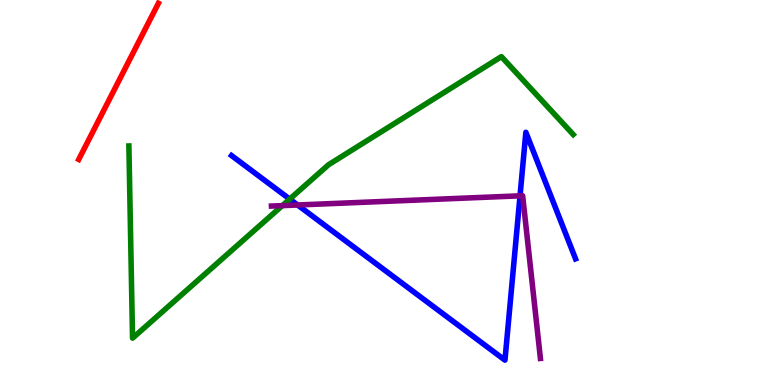[{'lines': ['blue', 'red'], 'intersections': []}, {'lines': ['green', 'red'], 'intersections': []}, {'lines': ['purple', 'red'], 'intersections': []}, {'lines': ['blue', 'green'], 'intersections': [{'x': 3.74, 'y': 4.83}]}, {'lines': ['blue', 'purple'], 'intersections': [{'x': 3.84, 'y': 4.68}, {'x': 6.71, 'y': 4.91}]}, {'lines': ['green', 'purple'], 'intersections': [{'x': 3.64, 'y': 4.66}]}]